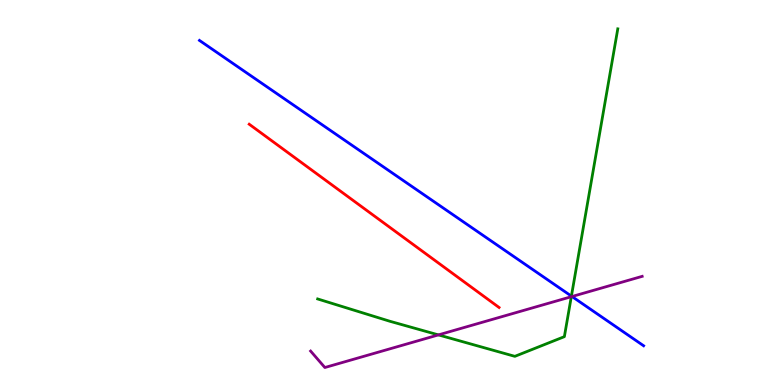[{'lines': ['blue', 'red'], 'intersections': []}, {'lines': ['green', 'red'], 'intersections': []}, {'lines': ['purple', 'red'], 'intersections': []}, {'lines': ['blue', 'green'], 'intersections': [{'x': 7.37, 'y': 2.31}]}, {'lines': ['blue', 'purple'], 'intersections': [{'x': 7.38, 'y': 2.3}]}, {'lines': ['green', 'purple'], 'intersections': [{'x': 5.66, 'y': 1.3}, {'x': 7.37, 'y': 2.29}]}]